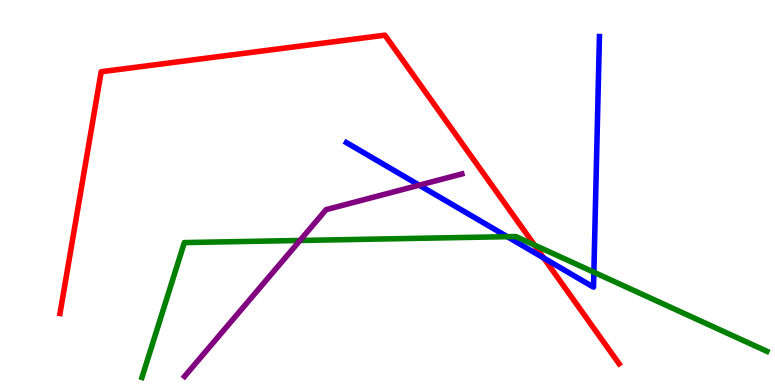[{'lines': ['blue', 'red'], 'intersections': [{'x': 7.02, 'y': 3.3}]}, {'lines': ['green', 'red'], 'intersections': [{'x': 6.9, 'y': 3.63}]}, {'lines': ['purple', 'red'], 'intersections': []}, {'lines': ['blue', 'green'], 'intersections': [{'x': 6.55, 'y': 3.85}, {'x': 7.66, 'y': 2.93}]}, {'lines': ['blue', 'purple'], 'intersections': [{'x': 5.41, 'y': 5.19}]}, {'lines': ['green', 'purple'], 'intersections': [{'x': 3.87, 'y': 3.75}]}]